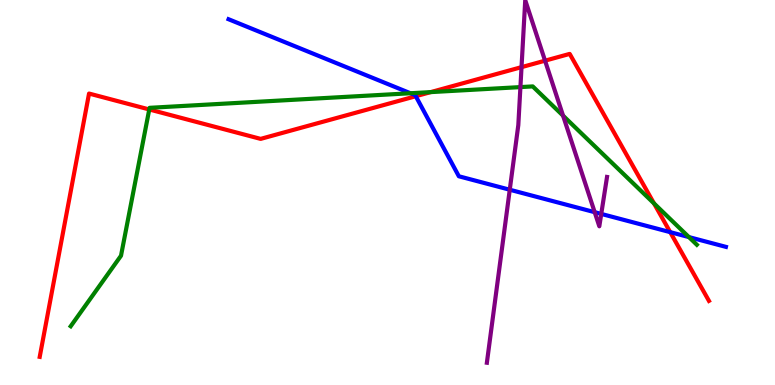[{'lines': ['blue', 'red'], 'intersections': [{'x': 5.37, 'y': 7.5}, {'x': 8.65, 'y': 3.97}]}, {'lines': ['green', 'red'], 'intersections': [{'x': 1.93, 'y': 7.16}, {'x': 5.56, 'y': 7.61}, {'x': 8.44, 'y': 4.72}]}, {'lines': ['purple', 'red'], 'intersections': [{'x': 6.73, 'y': 8.26}, {'x': 7.03, 'y': 8.42}]}, {'lines': ['blue', 'green'], 'intersections': [{'x': 5.3, 'y': 7.58}, {'x': 8.89, 'y': 3.84}]}, {'lines': ['blue', 'purple'], 'intersections': [{'x': 6.58, 'y': 5.07}, {'x': 7.67, 'y': 4.49}, {'x': 7.76, 'y': 4.44}]}, {'lines': ['green', 'purple'], 'intersections': [{'x': 6.72, 'y': 7.74}, {'x': 7.27, 'y': 7.0}]}]